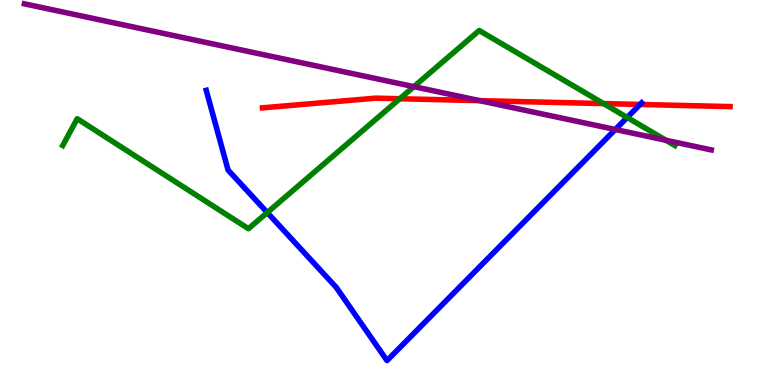[{'lines': ['blue', 'red'], 'intersections': [{'x': 8.26, 'y': 7.29}]}, {'lines': ['green', 'red'], 'intersections': [{'x': 5.16, 'y': 7.44}, {'x': 7.79, 'y': 7.31}]}, {'lines': ['purple', 'red'], 'intersections': [{'x': 6.19, 'y': 7.39}]}, {'lines': ['blue', 'green'], 'intersections': [{'x': 3.45, 'y': 4.48}, {'x': 8.09, 'y': 6.95}]}, {'lines': ['blue', 'purple'], 'intersections': [{'x': 7.94, 'y': 6.64}]}, {'lines': ['green', 'purple'], 'intersections': [{'x': 5.34, 'y': 7.75}, {'x': 8.59, 'y': 6.36}]}]